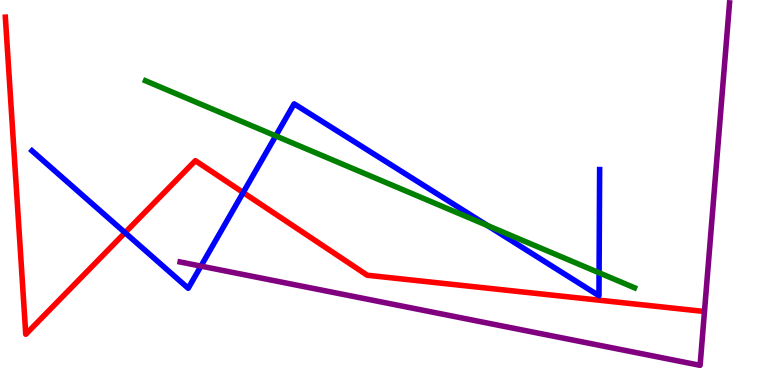[{'lines': ['blue', 'red'], 'intersections': [{'x': 1.61, 'y': 3.96}, {'x': 3.14, 'y': 5.0}]}, {'lines': ['green', 'red'], 'intersections': []}, {'lines': ['purple', 'red'], 'intersections': []}, {'lines': ['blue', 'green'], 'intersections': [{'x': 3.56, 'y': 6.47}, {'x': 6.29, 'y': 4.14}, {'x': 7.73, 'y': 2.91}]}, {'lines': ['blue', 'purple'], 'intersections': [{'x': 2.59, 'y': 3.09}]}, {'lines': ['green', 'purple'], 'intersections': []}]